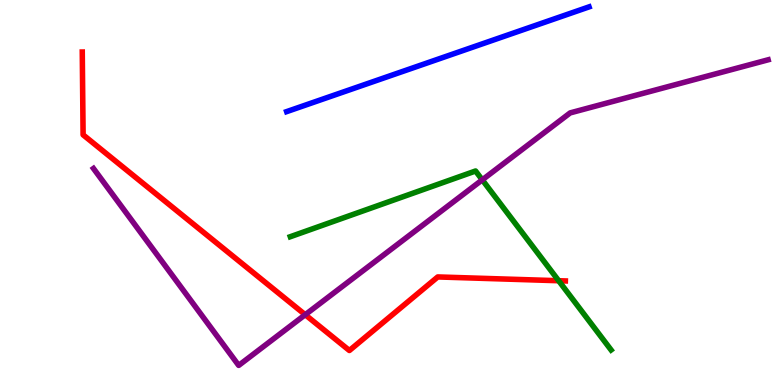[{'lines': ['blue', 'red'], 'intersections': []}, {'lines': ['green', 'red'], 'intersections': [{'x': 7.21, 'y': 2.71}]}, {'lines': ['purple', 'red'], 'intersections': [{'x': 3.94, 'y': 1.83}]}, {'lines': ['blue', 'green'], 'intersections': []}, {'lines': ['blue', 'purple'], 'intersections': []}, {'lines': ['green', 'purple'], 'intersections': [{'x': 6.22, 'y': 5.33}]}]